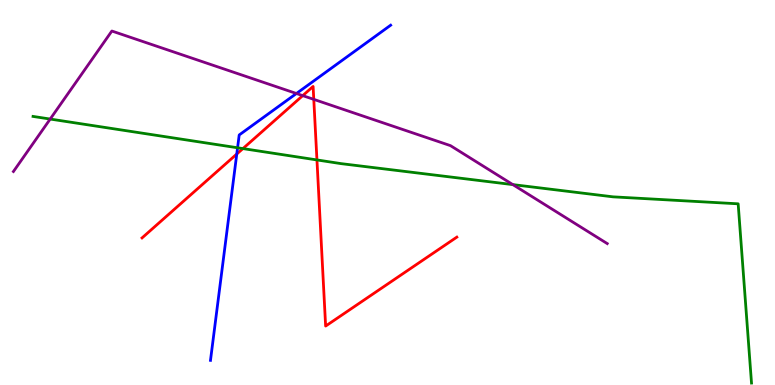[{'lines': ['blue', 'red'], 'intersections': [{'x': 3.06, 'y': 6.0}]}, {'lines': ['green', 'red'], 'intersections': [{'x': 3.13, 'y': 6.14}, {'x': 4.09, 'y': 5.85}]}, {'lines': ['purple', 'red'], 'intersections': [{'x': 3.91, 'y': 7.52}, {'x': 4.05, 'y': 7.42}]}, {'lines': ['blue', 'green'], 'intersections': [{'x': 3.07, 'y': 6.16}]}, {'lines': ['blue', 'purple'], 'intersections': [{'x': 3.82, 'y': 7.57}]}, {'lines': ['green', 'purple'], 'intersections': [{'x': 0.648, 'y': 6.91}, {'x': 6.62, 'y': 5.2}]}]